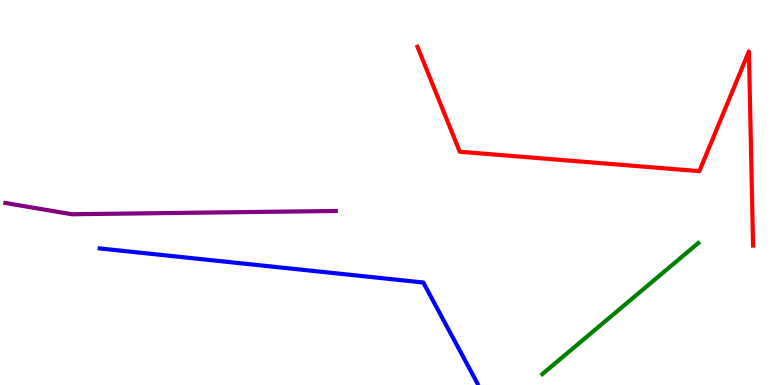[{'lines': ['blue', 'red'], 'intersections': []}, {'lines': ['green', 'red'], 'intersections': []}, {'lines': ['purple', 'red'], 'intersections': []}, {'lines': ['blue', 'green'], 'intersections': []}, {'lines': ['blue', 'purple'], 'intersections': []}, {'lines': ['green', 'purple'], 'intersections': []}]